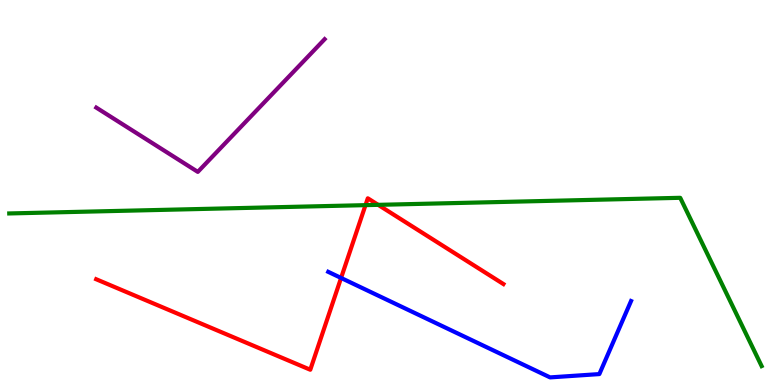[{'lines': ['blue', 'red'], 'intersections': [{'x': 4.4, 'y': 2.78}]}, {'lines': ['green', 'red'], 'intersections': [{'x': 4.72, 'y': 4.67}, {'x': 4.88, 'y': 4.68}]}, {'lines': ['purple', 'red'], 'intersections': []}, {'lines': ['blue', 'green'], 'intersections': []}, {'lines': ['blue', 'purple'], 'intersections': []}, {'lines': ['green', 'purple'], 'intersections': []}]